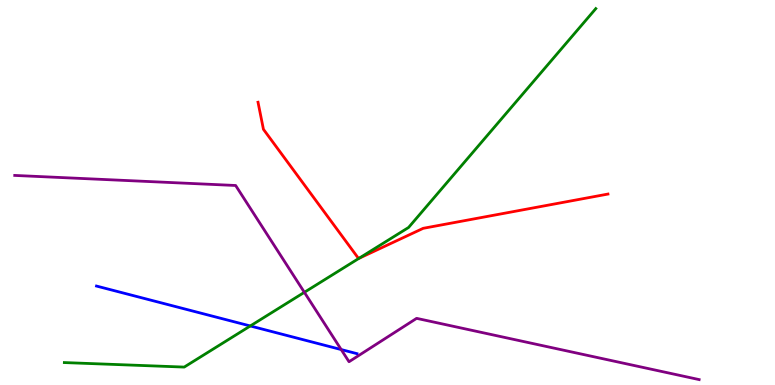[{'lines': ['blue', 'red'], 'intersections': []}, {'lines': ['green', 'red'], 'intersections': [{'x': 4.63, 'y': 3.29}]}, {'lines': ['purple', 'red'], 'intersections': []}, {'lines': ['blue', 'green'], 'intersections': [{'x': 3.23, 'y': 1.53}]}, {'lines': ['blue', 'purple'], 'intersections': [{'x': 4.4, 'y': 0.921}]}, {'lines': ['green', 'purple'], 'intersections': [{'x': 3.93, 'y': 2.41}]}]